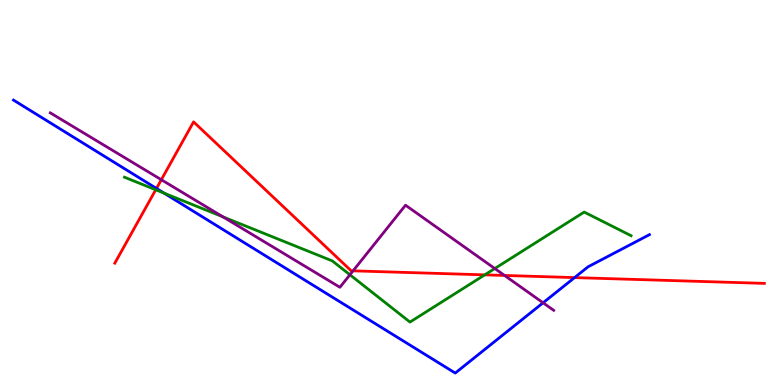[{'lines': ['blue', 'red'], 'intersections': [{'x': 2.02, 'y': 5.11}, {'x': 7.41, 'y': 2.79}]}, {'lines': ['green', 'red'], 'intersections': [{'x': 2.01, 'y': 5.07}, {'x': 6.26, 'y': 2.86}]}, {'lines': ['purple', 'red'], 'intersections': [{'x': 2.08, 'y': 5.33}, {'x': 4.56, 'y': 2.97}, {'x': 6.51, 'y': 2.85}]}, {'lines': ['blue', 'green'], 'intersections': [{'x': 2.12, 'y': 4.98}]}, {'lines': ['blue', 'purple'], 'intersections': [{'x': 7.01, 'y': 2.14}]}, {'lines': ['green', 'purple'], 'intersections': [{'x': 2.88, 'y': 4.37}, {'x': 4.52, 'y': 2.86}, {'x': 6.38, 'y': 3.03}]}]